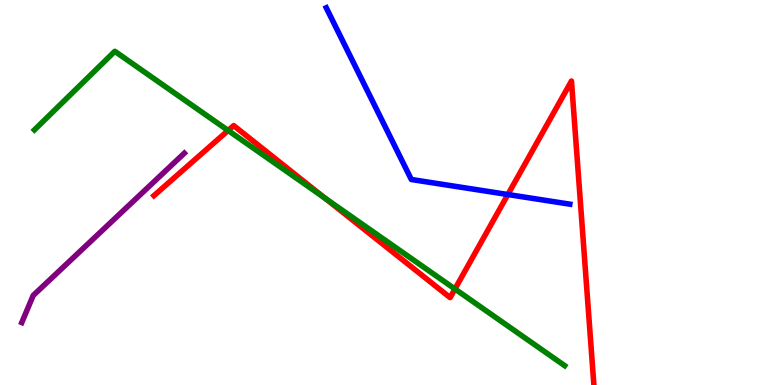[{'lines': ['blue', 'red'], 'intersections': [{'x': 6.55, 'y': 4.95}]}, {'lines': ['green', 'red'], 'intersections': [{'x': 2.94, 'y': 6.61}, {'x': 4.19, 'y': 4.85}, {'x': 5.87, 'y': 2.49}]}, {'lines': ['purple', 'red'], 'intersections': []}, {'lines': ['blue', 'green'], 'intersections': []}, {'lines': ['blue', 'purple'], 'intersections': []}, {'lines': ['green', 'purple'], 'intersections': []}]